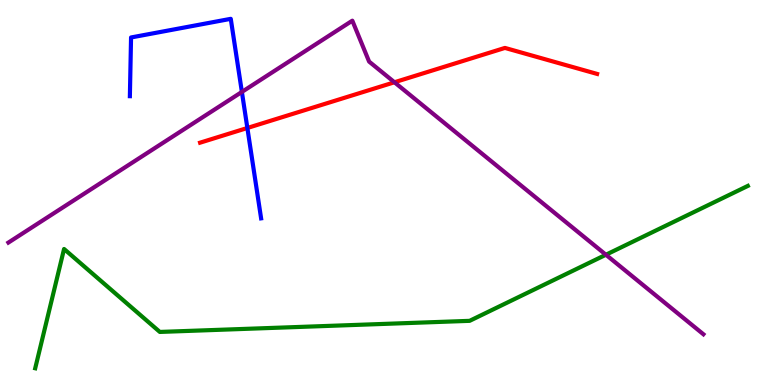[{'lines': ['blue', 'red'], 'intersections': [{'x': 3.19, 'y': 6.68}]}, {'lines': ['green', 'red'], 'intersections': []}, {'lines': ['purple', 'red'], 'intersections': [{'x': 5.09, 'y': 7.86}]}, {'lines': ['blue', 'green'], 'intersections': []}, {'lines': ['blue', 'purple'], 'intersections': [{'x': 3.12, 'y': 7.61}]}, {'lines': ['green', 'purple'], 'intersections': [{'x': 7.82, 'y': 3.38}]}]